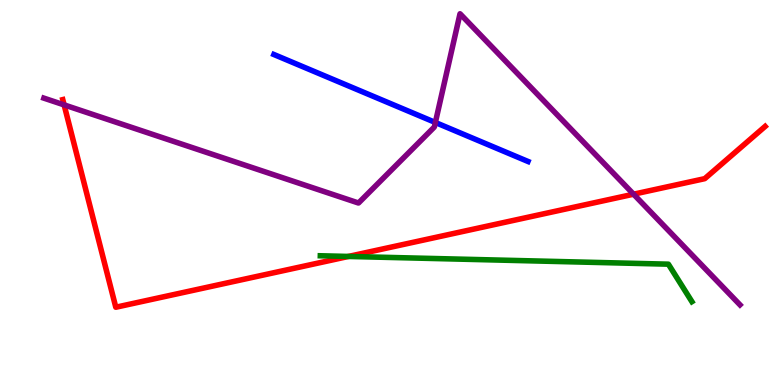[{'lines': ['blue', 'red'], 'intersections': []}, {'lines': ['green', 'red'], 'intersections': [{'x': 4.5, 'y': 3.34}]}, {'lines': ['purple', 'red'], 'intersections': [{'x': 0.827, 'y': 7.28}, {'x': 8.18, 'y': 4.96}]}, {'lines': ['blue', 'green'], 'intersections': []}, {'lines': ['blue', 'purple'], 'intersections': [{'x': 5.62, 'y': 6.82}]}, {'lines': ['green', 'purple'], 'intersections': []}]